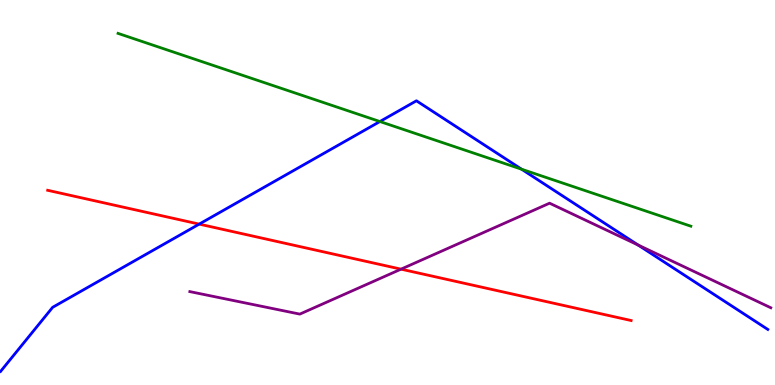[{'lines': ['blue', 'red'], 'intersections': [{'x': 2.57, 'y': 4.18}]}, {'lines': ['green', 'red'], 'intersections': []}, {'lines': ['purple', 'red'], 'intersections': [{'x': 5.17, 'y': 3.01}]}, {'lines': ['blue', 'green'], 'intersections': [{'x': 4.9, 'y': 6.84}, {'x': 6.73, 'y': 5.6}]}, {'lines': ['blue', 'purple'], 'intersections': [{'x': 8.23, 'y': 3.64}]}, {'lines': ['green', 'purple'], 'intersections': []}]